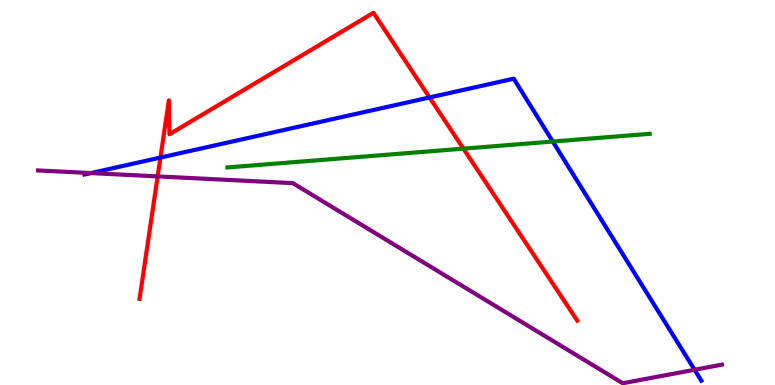[{'lines': ['blue', 'red'], 'intersections': [{'x': 2.07, 'y': 5.91}, {'x': 5.54, 'y': 7.47}]}, {'lines': ['green', 'red'], 'intersections': [{'x': 5.98, 'y': 6.14}]}, {'lines': ['purple', 'red'], 'intersections': [{'x': 2.03, 'y': 5.42}]}, {'lines': ['blue', 'green'], 'intersections': [{'x': 7.13, 'y': 6.32}]}, {'lines': ['blue', 'purple'], 'intersections': [{'x': 1.17, 'y': 5.5}, {'x': 8.96, 'y': 0.396}]}, {'lines': ['green', 'purple'], 'intersections': []}]